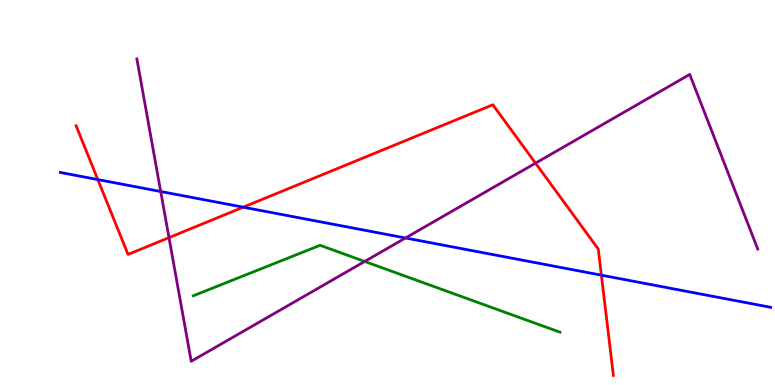[{'lines': ['blue', 'red'], 'intersections': [{'x': 1.26, 'y': 5.34}, {'x': 3.14, 'y': 4.62}, {'x': 7.76, 'y': 2.85}]}, {'lines': ['green', 'red'], 'intersections': []}, {'lines': ['purple', 'red'], 'intersections': [{'x': 2.18, 'y': 3.83}, {'x': 6.91, 'y': 5.76}]}, {'lines': ['blue', 'green'], 'intersections': []}, {'lines': ['blue', 'purple'], 'intersections': [{'x': 2.07, 'y': 5.03}, {'x': 5.23, 'y': 3.82}]}, {'lines': ['green', 'purple'], 'intersections': [{'x': 4.71, 'y': 3.21}]}]